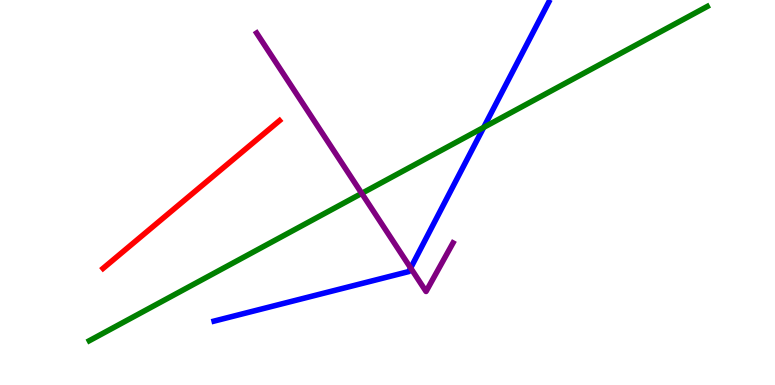[{'lines': ['blue', 'red'], 'intersections': []}, {'lines': ['green', 'red'], 'intersections': []}, {'lines': ['purple', 'red'], 'intersections': []}, {'lines': ['blue', 'green'], 'intersections': [{'x': 6.24, 'y': 6.69}]}, {'lines': ['blue', 'purple'], 'intersections': [{'x': 5.3, 'y': 3.04}]}, {'lines': ['green', 'purple'], 'intersections': [{'x': 4.67, 'y': 4.98}]}]